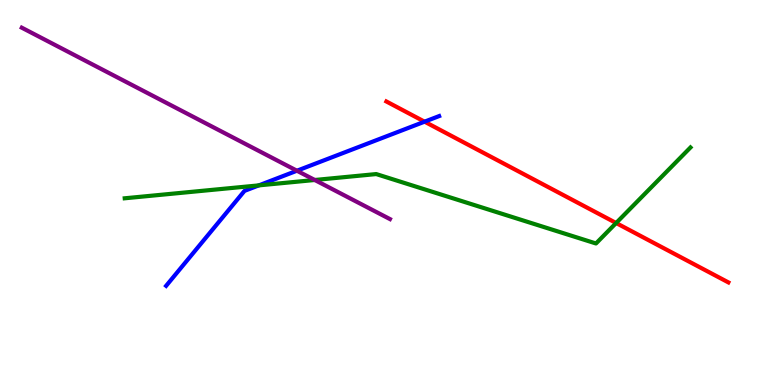[{'lines': ['blue', 'red'], 'intersections': [{'x': 5.48, 'y': 6.84}]}, {'lines': ['green', 'red'], 'intersections': [{'x': 7.95, 'y': 4.21}]}, {'lines': ['purple', 'red'], 'intersections': []}, {'lines': ['blue', 'green'], 'intersections': [{'x': 3.34, 'y': 5.19}]}, {'lines': ['blue', 'purple'], 'intersections': [{'x': 3.83, 'y': 5.57}]}, {'lines': ['green', 'purple'], 'intersections': [{'x': 4.06, 'y': 5.32}]}]